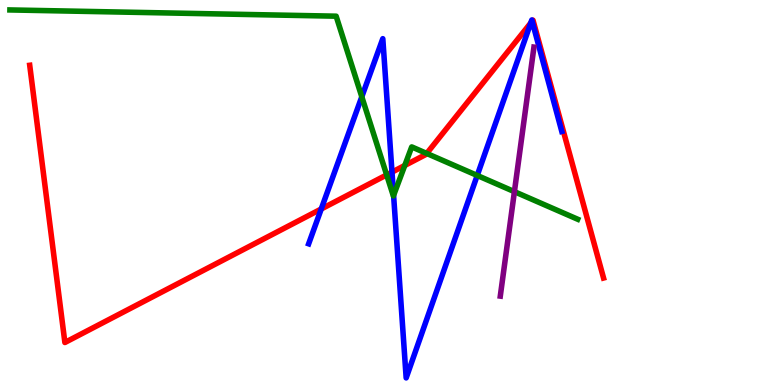[{'lines': ['blue', 'red'], 'intersections': [{'x': 4.15, 'y': 4.57}, {'x': 5.06, 'y': 5.53}, {'x': 6.85, 'y': 9.41}, {'x': 6.87, 'y': 9.45}]}, {'lines': ['green', 'red'], 'intersections': [{'x': 4.99, 'y': 5.46}, {'x': 5.22, 'y': 5.7}, {'x': 5.51, 'y': 6.01}]}, {'lines': ['purple', 'red'], 'intersections': []}, {'lines': ['blue', 'green'], 'intersections': [{'x': 4.67, 'y': 7.49}, {'x': 5.08, 'y': 4.93}, {'x': 6.16, 'y': 5.44}]}, {'lines': ['blue', 'purple'], 'intersections': []}, {'lines': ['green', 'purple'], 'intersections': [{'x': 6.64, 'y': 5.02}]}]